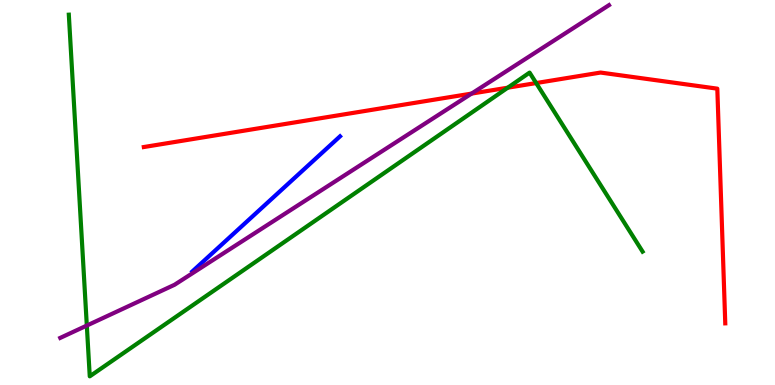[{'lines': ['blue', 'red'], 'intersections': []}, {'lines': ['green', 'red'], 'intersections': [{'x': 6.55, 'y': 7.72}, {'x': 6.92, 'y': 7.84}]}, {'lines': ['purple', 'red'], 'intersections': [{'x': 6.08, 'y': 7.57}]}, {'lines': ['blue', 'green'], 'intersections': []}, {'lines': ['blue', 'purple'], 'intersections': []}, {'lines': ['green', 'purple'], 'intersections': [{'x': 1.12, 'y': 1.54}]}]